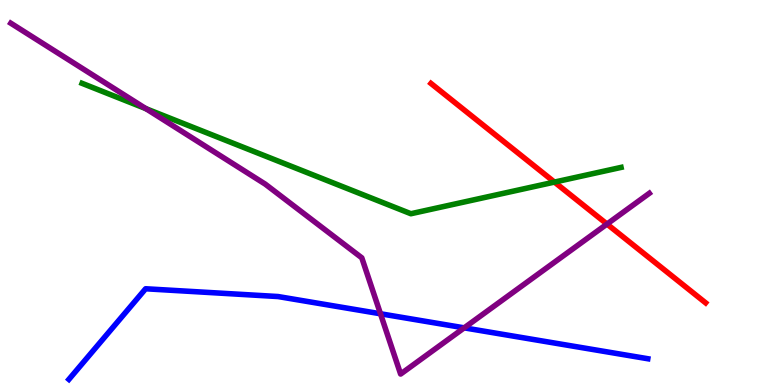[{'lines': ['blue', 'red'], 'intersections': []}, {'lines': ['green', 'red'], 'intersections': [{'x': 7.15, 'y': 5.27}]}, {'lines': ['purple', 'red'], 'intersections': [{'x': 7.83, 'y': 4.18}]}, {'lines': ['blue', 'green'], 'intersections': []}, {'lines': ['blue', 'purple'], 'intersections': [{'x': 4.91, 'y': 1.85}, {'x': 5.99, 'y': 1.48}]}, {'lines': ['green', 'purple'], 'intersections': [{'x': 1.88, 'y': 7.18}]}]